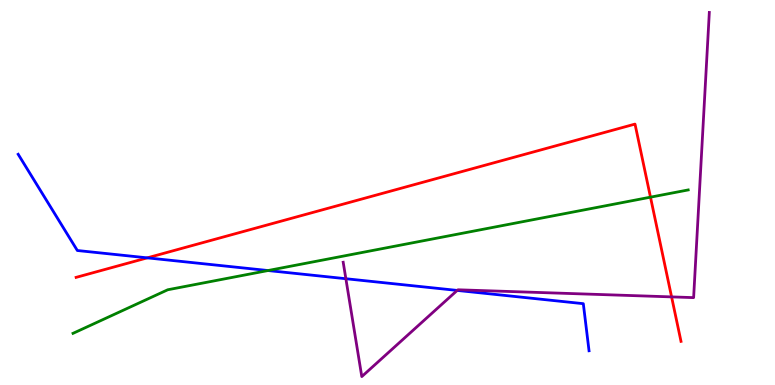[{'lines': ['blue', 'red'], 'intersections': [{'x': 1.9, 'y': 3.3}]}, {'lines': ['green', 'red'], 'intersections': [{'x': 8.39, 'y': 4.88}]}, {'lines': ['purple', 'red'], 'intersections': [{'x': 8.67, 'y': 2.29}]}, {'lines': ['blue', 'green'], 'intersections': [{'x': 3.46, 'y': 2.97}]}, {'lines': ['blue', 'purple'], 'intersections': [{'x': 4.46, 'y': 2.76}, {'x': 5.9, 'y': 2.46}]}, {'lines': ['green', 'purple'], 'intersections': []}]